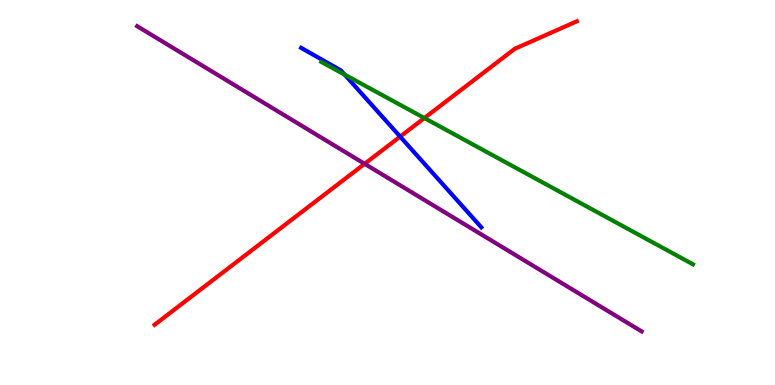[{'lines': ['blue', 'red'], 'intersections': [{'x': 5.16, 'y': 6.45}]}, {'lines': ['green', 'red'], 'intersections': [{'x': 5.48, 'y': 6.93}]}, {'lines': ['purple', 'red'], 'intersections': [{'x': 4.7, 'y': 5.74}]}, {'lines': ['blue', 'green'], 'intersections': [{'x': 4.45, 'y': 8.06}]}, {'lines': ['blue', 'purple'], 'intersections': []}, {'lines': ['green', 'purple'], 'intersections': []}]